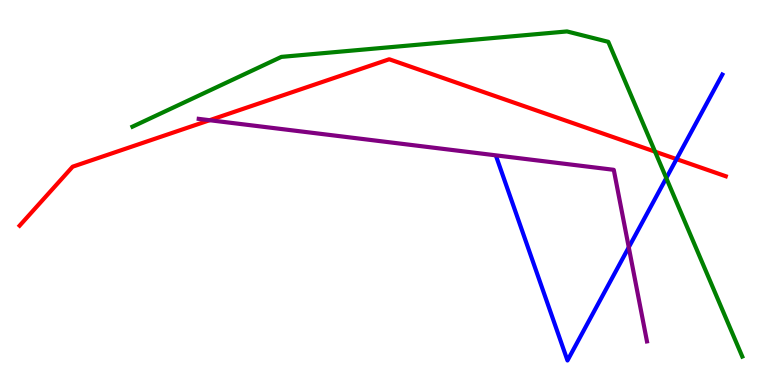[{'lines': ['blue', 'red'], 'intersections': [{'x': 8.73, 'y': 5.87}]}, {'lines': ['green', 'red'], 'intersections': [{'x': 8.45, 'y': 6.06}]}, {'lines': ['purple', 'red'], 'intersections': [{'x': 2.7, 'y': 6.88}]}, {'lines': ['blue', 'green'], 'intersections': [{'x': 8.6, 'y': 5.38}]}, {'lines': ['blue', 'purple'], 'intersections': [{'x': 8.11, 'y': 3.58}]}, {'lines': ['green', 'purple'], 'intersections': []}]